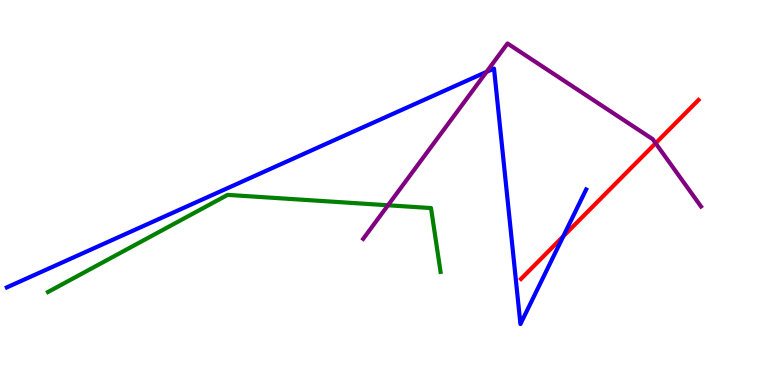[{'lines': ['blue', 'red'], 'intersections': [{'x': 7.27, 'y': 3.86}]}, {'lines': ['green', 'red'], 'intersections': []}, {'lines': ['purple', 'red'], 'intersections': [{'x': 8.46, 'y': 6.28}]}, {'lines': ['blue', 'green'], 'intersections': []}, {'lines': ['blue', 'purple'], 'intersections': [{'x': 6.28, 'y': 8.13}]}, {'lines': ['green', 'purple'], 'intersections': [{'x': 5.01, 'y': 4.67}]}]